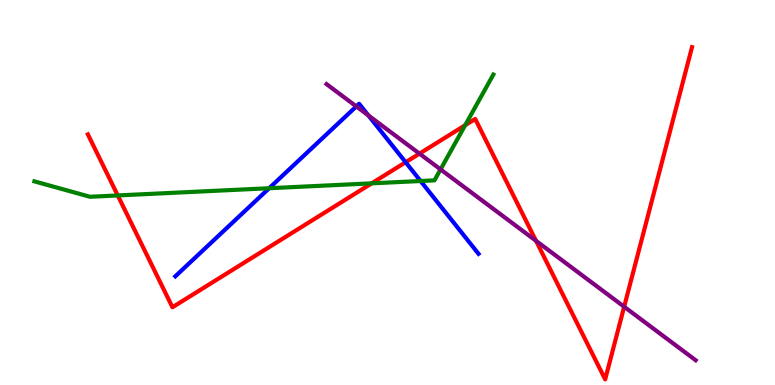[{'lines': ['blue', 'red'], 'intersections': [{'x': 5.23, 'y': 5.79}]}, {'lines': ['green', 'red'], 'intersections': [{'x': 1.52, 'y': 4.92}, {'x': 4.8, 'y': 5.24}, {'x': 6.0, 'y': 6.75}]}, {'lines': ['purple', 'red'], 'intersections': [{'x': 5.41, 'y': 6.01}, {'x': 6.92, 'y': 3.74}, {'x': 8.05, 'y': 2.03}]}, {'lines': ['blue', 'green'], 'intersections': [{'x': 3.47, 'y': 5.11}, {'x': 5.43, 'y': 5.3}]}, {'lines': ['blue', 'purple'], 'intersections': [{'x': 4.6, 'y': 7.24}, {'x': 4.75, 'y': 7.0}]}, {'lines': ['green', 'purple'], 'intersections': [{'x': 5.68, 'y': 5.6}]}]